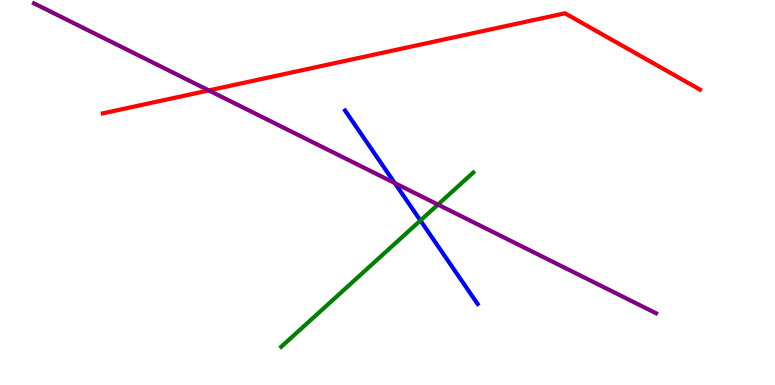[{'lines': ['blue', 'red'], 'intersections': []}, {'lines': ['green', 'red'], 'intersections': []}, {'lines': ['purple', 'red'], 'intersections': [{'x': 2.69, 'y': 7.65}]}, {'lines': ['blue', 'green'], 'intersections': [{'x': 5.42, 'y': 4.27}]}, {'lines': ['blue', 'purple'], 'intersections': [{'x': 5.09, 'y': 5.24}]}, {'lines': ['green', 'purple'], 'intersections': [{'x': 5.65, 'y': 4.69}]}]